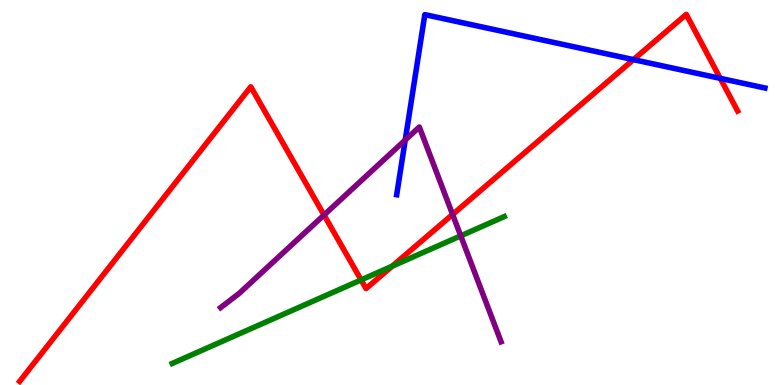[{'lines': ['blue', 'red'], 'intersections': [{'x': 8.17, 'y': 8.45}, {'x': 9.29, 'y': 7.96}]}, {'lines': ['green', 'red'], 'intersections': [{'x': 4.66, 'y': 2.73}, {'x': 5.06, 'y': 3.09}]}, {'lines': ['purple', 'red'], 'intersections': [{'x': 4.18, 'y': 4.41}, {'x': 5.84, 'y': 4.43}]}, {'lines': ['blue', 'green'], 'intersections': []}, {'lines': ['blue', 'purple'], 'intersections': [{'x': 5.23, 'y': 6.36}]}, {'lines': ['green', 'purple'], 'intersections': [{'x': 5.95, 'y': 3.87}]}]